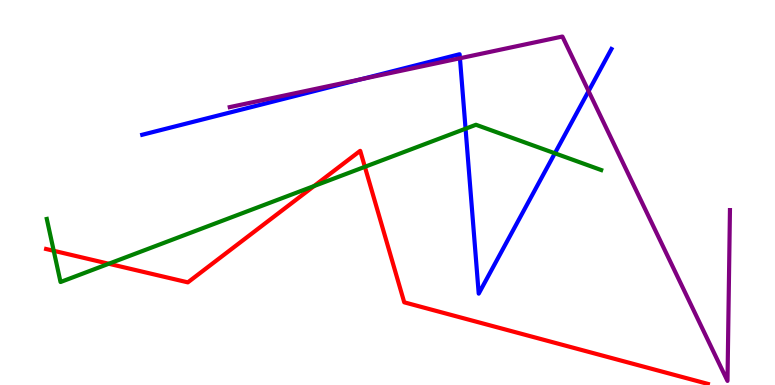[{'lines': ['blue', 'red'], 'intersections': []}, {'lines': ['green', 'red'], 'intersections': [{'x': 0.693, 'y': 3.49}, {'x': 1.4, 'y': 3.15}, {'x': 4.05, 'y': 5.17}, {'x': 4.71, 'y': 5.67}]}, {'lines': ['purple', 'red'], 'intersections': []}, {'lines': ['blue', 'green'], 'intersections': [{'x': 6.01, 'y': 6.66}, {'x': 7.16, 'y': 6.02}]}, {'lines': ['blue', 'purple'], 'intersections': [{'x': 4.66, 'y': 7.94}, {'x': 5.93, 'y': 8.49}, {'x': 7.59, 'y': 7.63}]}, {'lines': ['green', 'purple'], 'intersections': []}]